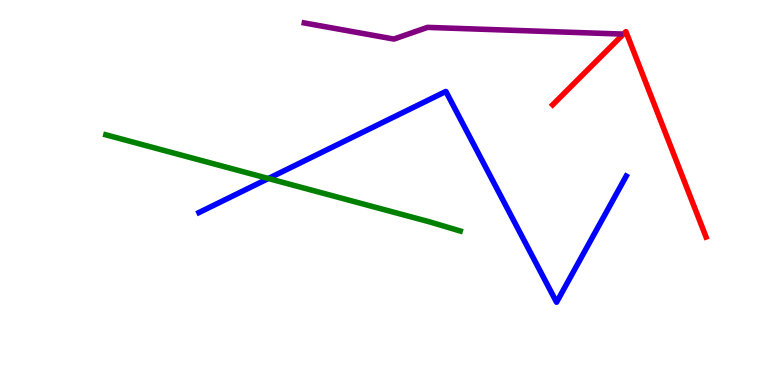[{'lines': ['blue', 'red'], 'intersections': []}, {'lines': ['green', 'red'], 'intersections': []}, {'lines': ['purple', 'red'], 'intersections': []}, {'lines': ['blue', 'green'], 'intersections': [{'x': 3.46, 'y': 5.36}]}, {'lines': ['blue', 'purple'], 'intersections': []}, {'lines': ['green', 'purple'], 'intersections': []}]